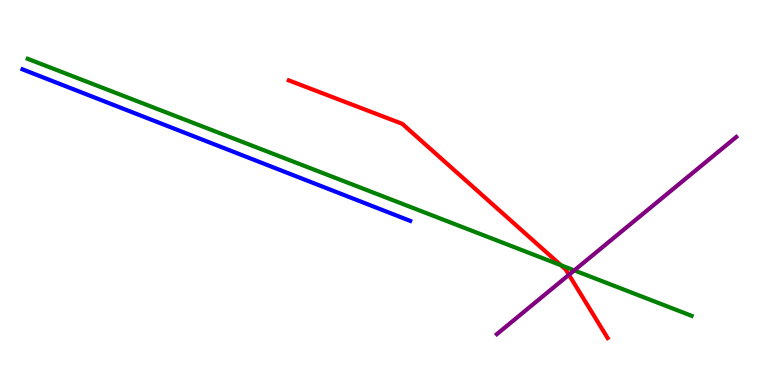[{'lines': ['blue', 'red'], 'intersections': []}, {'lines': ['green', 'red'], 'intersections': [{'x': 7.24, 'y': 3.11}]}, {'lines': ['purple', 'red'], 'intersections': [{'x': 7.34, 'y': 2.86}]}, {'lines': ['blue', 'green'], 'intersections': []}, {'lines': ['blue', 'purple'], 'intersections': []}, {'lines': ['green', 'purple'], 'intersections': [{'x': 7.41, 'y': 2.98}]}]